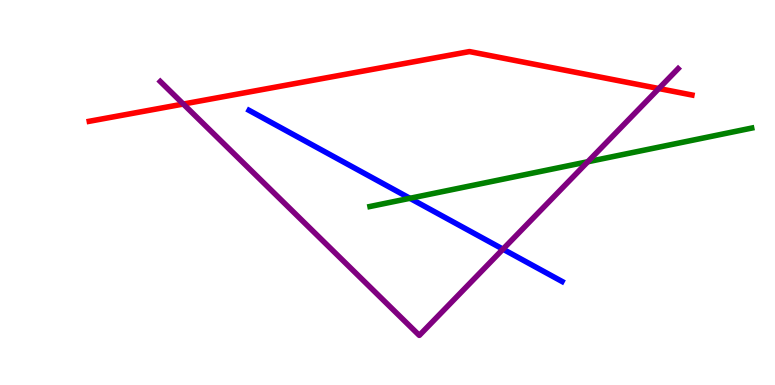[{'lines': ['blue', 'red'], 'intersections': []}, {'lines': ['green', 'red'], 'intersections': []}, {'lines': ['purple', 'red'], 'intersections': [{'x': 2.37, 'y': 7.3}, {'x': 8.5, 'y': 7.7}]}, {'lines': ['blue', 'green'], 'intersections': [{'x': 5.29, 'y': 4.85}]}, {'lines': ['blue', 'purple'], 'intersections': [{'x': 6.49, 'y': 3.53}]}, {'lines': ['green', 'purple'], 'intersections': [{'x': 7.58, 'y': 5.8}]}]